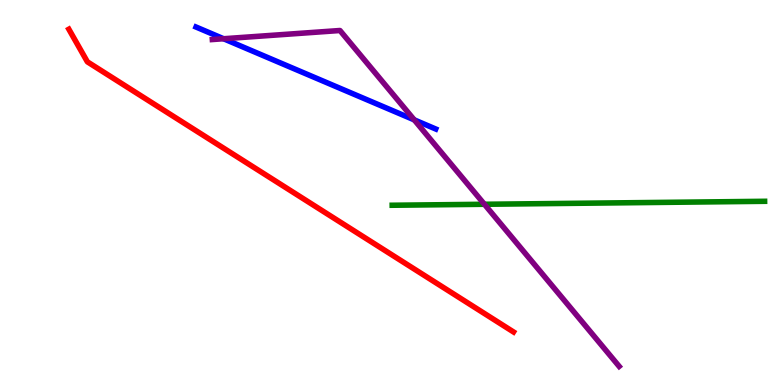[{'lines': ['blue', 'red'], 'intersections': []}, {'lines': ['green', 'red'], 'intersections': []}, {'lines': ['purple', 'red'], 'intersections': []}, {'lines': ['blue', 'green'], 'intersections': []}, {'lines': ['blue', 'purple'], 'intersections': [{'x': 2.88, 'y': 8.99}, {'x': 5.34, 'y': 6.89}]}, {'lines': ['green', 'purple'], 'intersections': [{'x': 6.25, 'y': 4.69}]}]